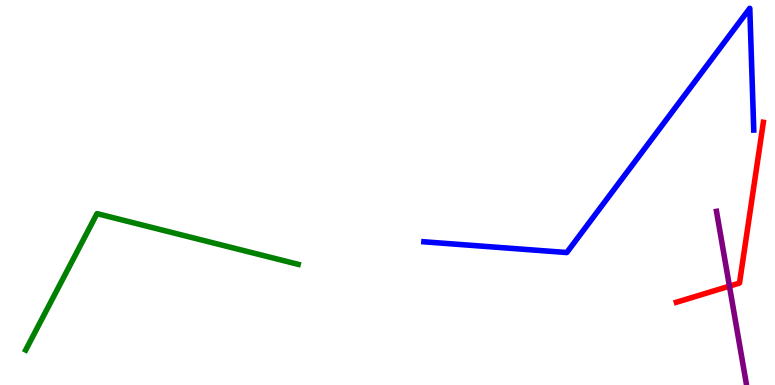[{'lines': ['blue', 'red'], 'intersections': []}, {'lines': ['green', 'red'], 'intersections': []}, {'lines': ['purple', 'red'], 'intersections': [{'x': 9.41, 'y': 2.57}]}, {'lines': ['blue', 'green'], 'intersections': []}, {'lines': ['blue', 'purple'], 'intersections': []}, {'lines': ['green', 'purple'], 'intersections': []}]